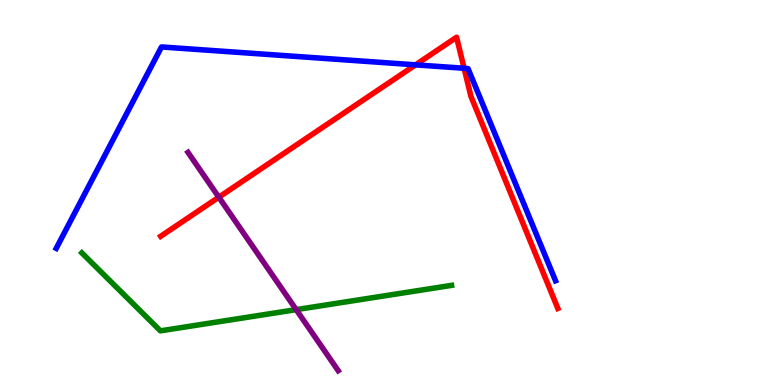[{'lines': ['blue', 'red'], 'intersections': [{'x': 5.36, 'y': 8.32}, {'x': 5.99, 'y': 8.23}]}, {'lines': ['green', 'red'], 'intersections': []}, {'lines': ['purple', 'red'], 'intersections': [{'x': 2.82, 'y': 4.88}]}, {'lines': ['blue', 'green'], 'intersections': []}, {'lines': ['blue', 'purple'], 'intersections': []}, {'lines': ['green', 'purple'], 'intersections': [{'x': 3.82, 'y': 1.96}]}]